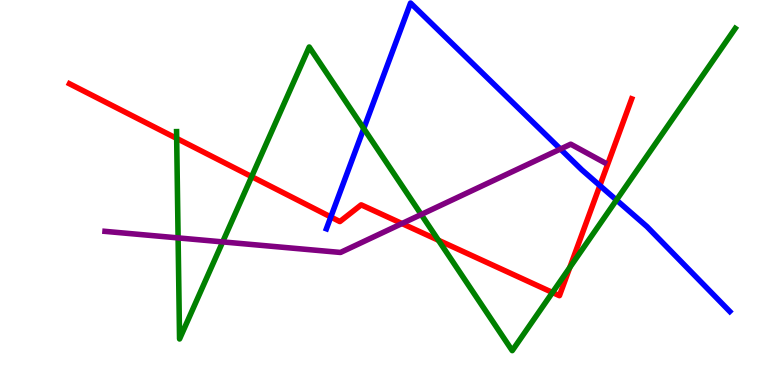[{'lines': ['blue', 'red'], 'intersections': [{'x': 4.27, 'y': 4.36}, {'x': 7.74, 'y': 5.18}]}, {'lines': ['green', 'red'], 'intersections': [{'x': 2.28, 'y': 6.41}, {'x': 3.25, 'y': 5.41}, {'x': 5.66, 'y': 3.76}, {'x': 7.13, 'y': 2.4}, {'x': 7.35, 'y': 3.05}]}, {'lines': ['purple', 'red'], 'intersections': [{'x': 5.19, 'y': 4.19}]}, {'lines': ['blue', 'green'], 'intersections': [{'x': 4.69, 'y': 6.66}, {'x': 7.95, 'y': 4.8}]}, {'lines': ['blue', 'purple'], 'intersections': [{'x': 7.23, 'y': 6.13}]}, {'lines': ['green', 'purple'], 'intersections': [{'x': 2.3, 'y': 3.82}, {'x': 2.87, 'y': 3.72}, {'x': 5.44, 'y': 4.43}]}]